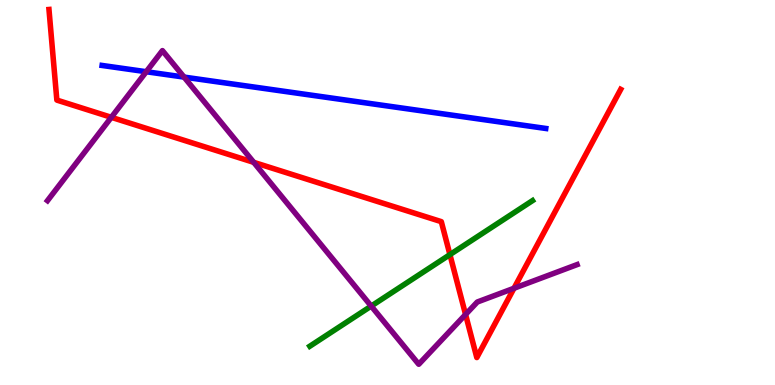[{'lines': ['blue', 'red'], 'intersections': []}, {'lines': ['green', 'red'], 'intersections': [{'x': 5.81, 'y': 3.39}]}, {'lines': ['purple', 'red'], 'intersections': [{'x': 1.44, 'y': 6.95}, {'x': 3.27, 'y': 5.78}, {'x': 6.01, 'y': 1.83}, {'x': 6.63, 'y': 2.51}]}, {'lines': ['blue', 'green'], 'intersections': []}, {'lines': ['blue', 'purple'], 'intersections': [{'x': 1.89, 'y': 8.14}, {'x': 2.38, 'y': 8.0}]}, {'lines': ['green', 'purple'], 'intersections': [{'x': 4.79, 'y': 2.05}]}]